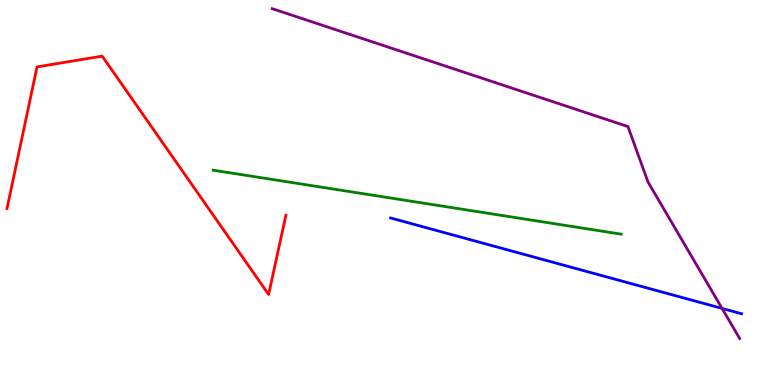[{'lines': ['blue', 'red'], 'intersections': []}, {'lines': ['green', 'red'], 'intersections': []}, {'lines': ['purple', 'red'], 'intersections': []}, {'lines': ['blue', 'green'], 'intersections': []}, {'lines': ['blue', 'purple'], 'intersections': [{'x': 9.32, 'y': 1.99}]}, {'lines': ['green', 'purple'], 'intersections': []}]